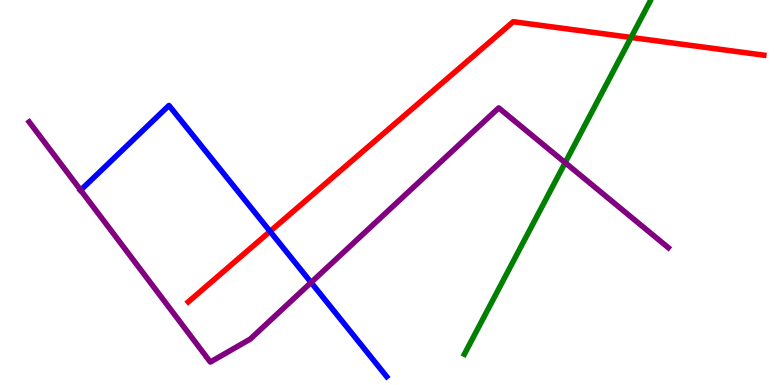[{'lines': ['blue', 'red'], 'intersections': [{'x': 3.48, 'y': 3.99}]}, {'lines': ['green', 'red'], 'intersections': [{'x': 8.14, 'y': 9.03}]}, {'lines': ['purple', 'red'], 'intersections': []}, {'lines': ['blue', 'green'], 'intersections': []}, {'lines': ['blue', 'purple'], 'intersections': [{'x': 1.04, 'y': 5.06}, {'x': 4.01, 'y': 2.66}]}, {'lines': ['green', 'purple'], 'intersections': [{'x': 7.29, 'y': 5.77}]}]